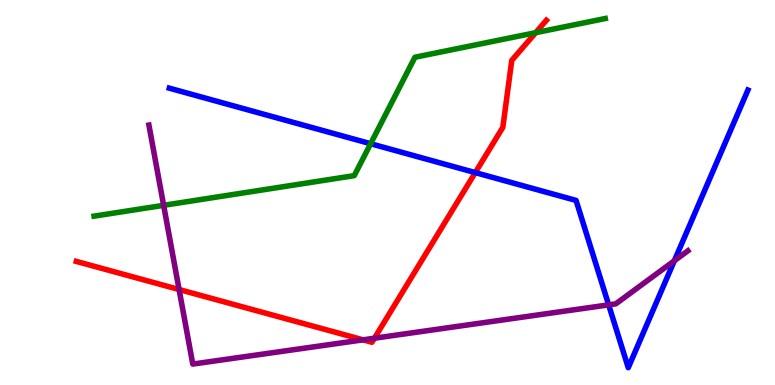[{'lines': ['blue', 'red'], 'intersections': [{'x': 6.13, 'y': 5.52}]}, {'lines': ['green', 'red'], 'intersections': [{'x': 6.91, 'y': 9.15}]}, {'lines': ['purple', 'red'], 'intersections': [{'x': 2.31, 'y': 2.48}, {'x': 4.68, 'y': 1.17}, {'x': 4.83, 'y': 1.22}]}, {'lines': ['blue', 'green'], 'intersections': [{'x': 4.78, 'y': 6.27}]}, {'lines': ['blue', 'purple'], 'intersections': [{'x': 7.85, 'y': 2.08}, {'x': 8.7, 'y': 3.23}]}, {'lines': ['green', 'purple'], 'intersections': [{'x': 2.11, 'y': 4.67}]}]